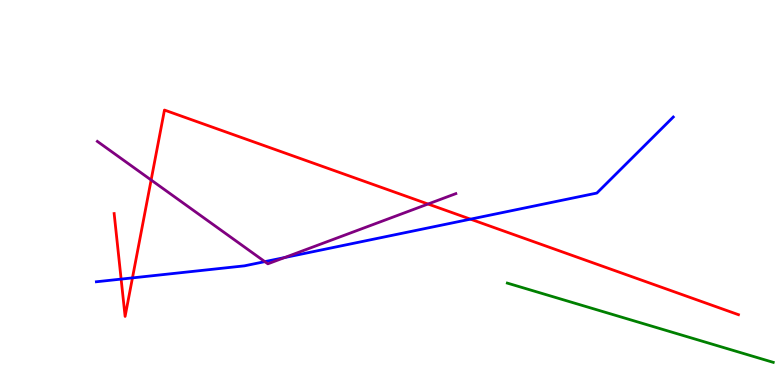[{'lines': ['blue', 'red'], 'intersections': [{'x': 1.56, 'y': 2.75}, {'x': 1.71, 'y': 2.78}, {'x': 6.07, 'y': 4.31}]}, {'lines': ['green', 'red'], 'intersections': []}, {'lines': ['purple', 'red'], 'intersections': [{'x': 1.95, 'y': 5.32}, {'x': 5.52, 'y': 4.7}]}, {'lines': ['blue', 'green'], 'intersections': []}, {'lines': ['blue', 'purple'], 'intersections': [{'x': 3.42, 'y': 3.2}, {'x': 3.67, 'y': 3.31}]}, {'lines': ['green', 'purple'], 'intersections': []}]